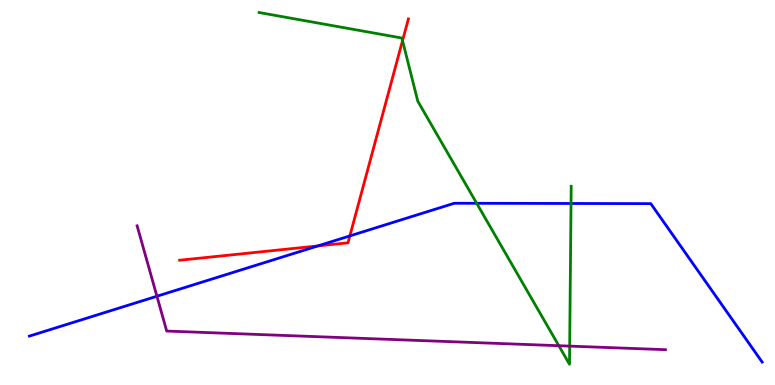[{'lines': ['blue', 'red'], 'intersections': [{'x': 4.1, 'y': 3.61}, {'x': 4.51, 'y': 3.87}]}, {'lines': ['green', 'red'], 'intersections': [{'x': 5.19, 'y': 8.94}]}, {'lines': ['purple', 'red'], 'intersections': []}, {'lines': ['blue', 'green'], 'intersections': [{'x': 6.15, 'y': 4.72}, {'x': 7.37, 'y': 4.71}]}, {'lines': ['blue', 'purple'], 'intersections': [{'x': 2.02, 'y': 2.31}]}, {'lines': ['green', 'purple'], 'intersections': [{'x': 7.21, 'y': 1.02}, {'x': 7.35, 'y': 1.01}]}]